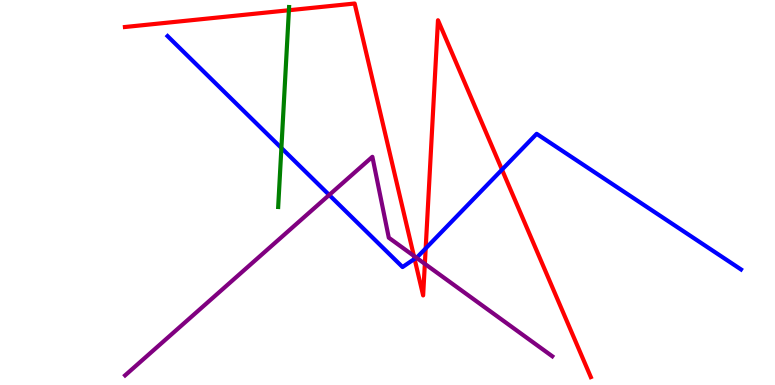[{'lines': ['blue', 'red'], 'intersections': [{'x': 5.35, 'y': 3.28}, {'x': 5.49, 'y': 3.55}, {'x': 6.48, 'y': 5.59}]}, {'lines': ['green', 'red'], 'intersections': [{'x': 3.73, 'y': 9.73}]}, {'lines': ['purple', 'red'], 'intersections': [{'x': 5.34, 'y': 3.35}, {'x': 5.48, 'y': 3.15}]}, {'lines': ['blue', 'green'], 'intersections': [{'x': 3.63, 'y': 6.16}]}, {'lines': ['blue', 'purple'], 'intersections': [{'x': 4.25, 'y': 4.94}, {'x': 5.37, 'y': 3.31}]}, {'lines': ['green', 'purple'], 'intersections': []}]